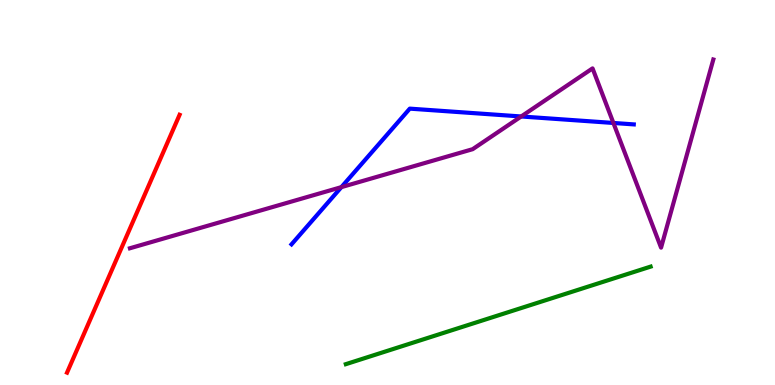[{'lines': ['blue', 'red'], 'intersections': []}, {'lines': ['green', 'red'], 'intersections': []}, {'lines': ['purple', 'red'], 'intersections': []}, {'lines': ['blue', 'green'], 'intersections': []}, {'lines': ['blue', 'purple'], 'intersections': [{'x': 4.4, 'y': 5.14}, {'x': 6.73, 'y': 6.97}, {'x': 7.91, 'y': 6.81}]}, {'lines': ['green', 'purple'], 'intersections': []}]